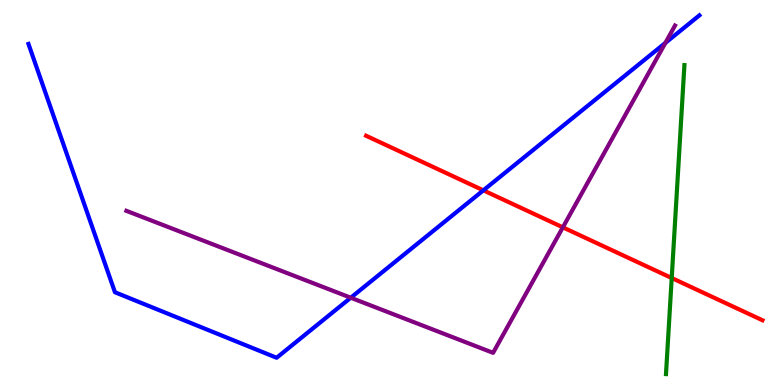[{'lines': ['blue', 'red'], 'intersections': [{'x': 6.24, 'y': 5.06}]}, {'lines': ['green', 'red'], 'intersections': [{'x': 8.67, 'y': 2.78}]}, {'lines': ['purple', 'red'], 'intersections': [{'x': 7.26, 'y': 4.1}]}, {'lines': ['blue', 'green'], 'intersections': []}, {'lines': ['blue', 'purple'], 'intersections': [{'x': 4.53, 'y': 2.27}, {'x': 8.59, 'y': 8.89}]}, {'lines': ['green', 'purple'], 'intersections': []}]